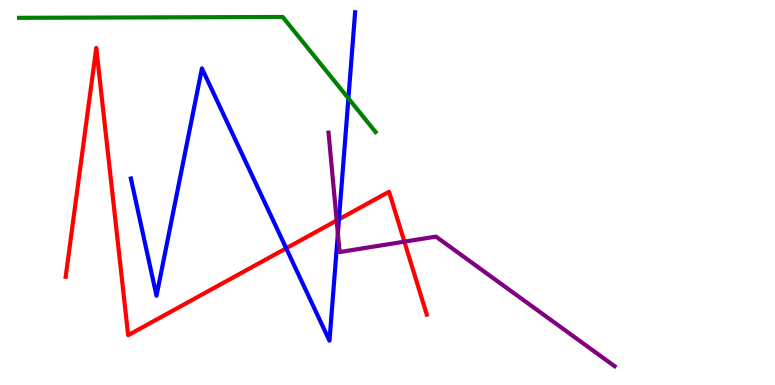[{'lines': ['blue', 'red'], 'intersections': [{'x': 3.69, 'y': 3.55}, {'x': 4.37, 'y': 4.3}]}, {'lines': ['green', 'red'], 'intersections': []}, {'lines': ['purple', 'red'], 'intersections': [{'x': 4.34, 'y': 4.27}, {'x': 5.22, 'y': 3.72}]}, {'lines': ['blue', 'green'], 'intersections': [{'x': 4.5, 'y': 7.45}]}, {'lines': ['blue', 'purple'], 'intersections': [{'x': 4.36, 'y': 3.94}]}, {'lines': ['green', 'purple'], 'intersections': []}]